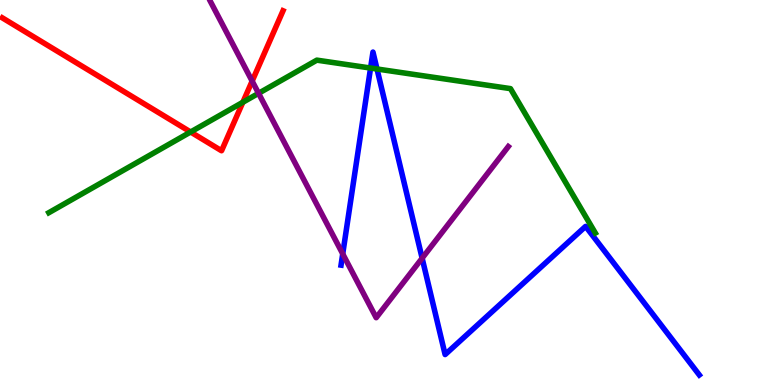[{'lines': ['blue', 'red'], 'intersections': []}, {'lines': ['green', 'red'], 'intersections': [{'x': 2.46, 'y': 6.57}, {'x': 3.13, 'y': 7.34}]}, {'lines': ['purple', 'red'], 'intersections': [{'x': 3.25, 'y': 7.89}]}, {'lines': ['blue', 'green'], 'intersections': [{'x': 4.78, 'y': 8.23}, {'x': 4.86, 'y': 8.21}]}, {'lines': ['blue', 'purple'], 'intersections': [{'x': 4.42, 'y': 3.41}, {'x': 5.45, 'y': 3.29}]}, {'lines': ['green', 'purple'], 'intersections': [{'x': 3.34, 'y': 7.58}]}]